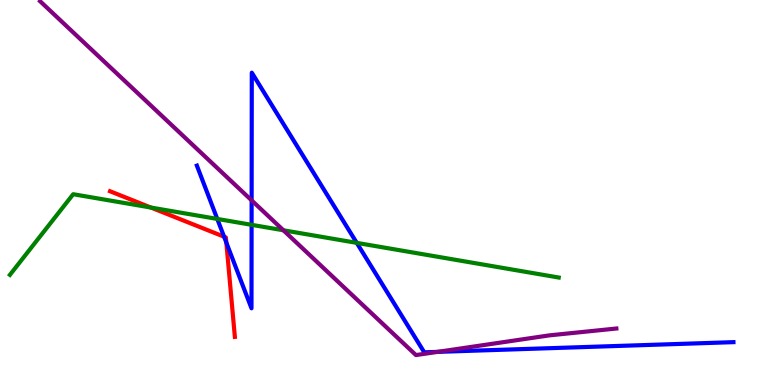[{'lines': ['blue', 'red'], 'intersections': [{'x': 2.89, 'y': 3.85}, {'x': 2.92, 'y': 3.7}]}, {'lines': ['green', 'red'], 'intersections': [{'x': 1.95, 'y': 4.61}]}, {'lines': ['purple', 'red'], 'intersections': []}, {'lines': ['blue', 'green'], 'intersections': [{'x': 2.8, 'y': 4.31}, {'x': 3.25, 'y': 4.16}, {'x': 4.6, 'y': 3.69}]}, {'lines': ['blue', 'purple'], 'intersections': [{'x': 3.25, 'y': 4.8}, {'x': 5.65, 'y': 0.861}]}, {'lines': ['green', 'purple'], 'intersections': [{'x': 3.66, 'y': 4.02}]}]